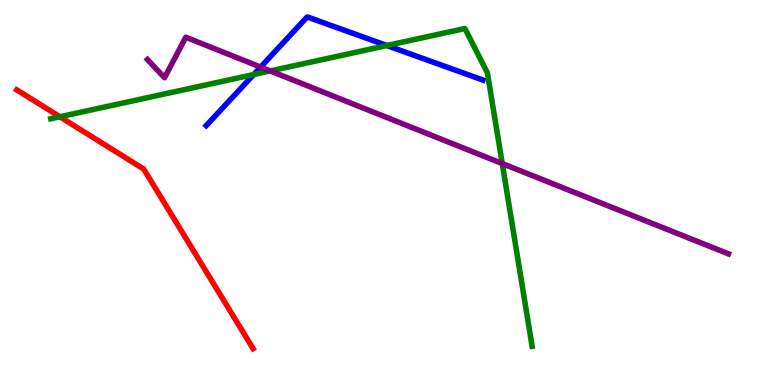[{'lines': ['blue', 'red'], 'intersections': []}, {'lines': ['green', 'red'], 'intersections': [{'x': 0.772, 'y': 6.97}]}, {'lines': ['purple', 'red'], 'intersections': []}, {'lines': ['blue', 'green'], 'intersections': [{'x': 3.27, 'y': 8.06}, {'x': 4.99, 'y': 8.82}]}, {'lines': ['blue', 'purple'], 'intersections': [{'x': 3.36, 'y': 8.26}]}, {'lines': ['green', 'purple'], 'intersections': [{'x': 3.49, 'y': 8.16}, {'x': 6.48, 'y': 5.75}]}]